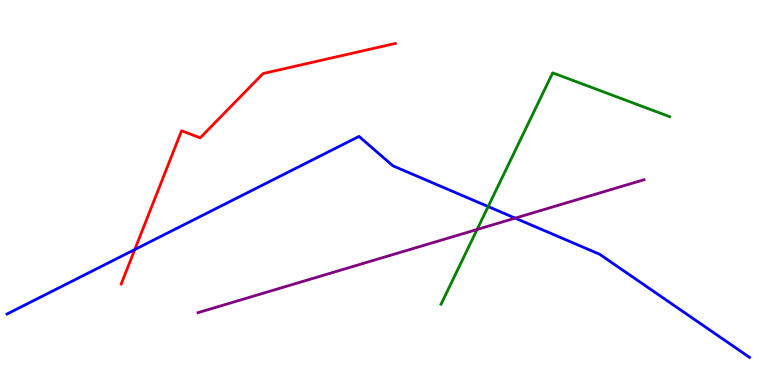[{'lines': ['blue', 'red'], 'intersections': [{'x': 1.74, 'y': 3.52}]}, {'lines': ['green', 'red'], 'intersections': []}, {'lines': ['purple', 'red'], 'intersections': []}, {'lines': ['blue', 'green'], 'intersections': [{'x': 6.3, 'y': 4.63}]}, {'lines': ['blue', 'purple'], 'intersections': [{'x': 6.65, 'y': 4.33}]}, {'lines': ['green', 'purple'], 'intersections': [{'x': 6.16, 'y': 4.04}]}]